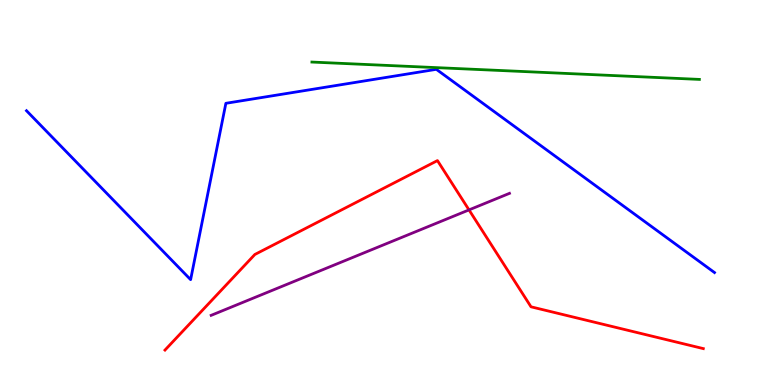[{'lines': ['blue', 'red'], 'intersections': []}, {'lines': ['green', 'red'], 'intersections': []}, {'lines': ['purple', 'red'], 'intersections': [{'x': 6.05, 'y': 4.55}]}, {'lines': ['blue', 'green'], 'intersections': []}, {'lines': ['blue', 'purple'], 'intersections': []}, {'lines': ['green', 'purple'], 'intersections': []}]